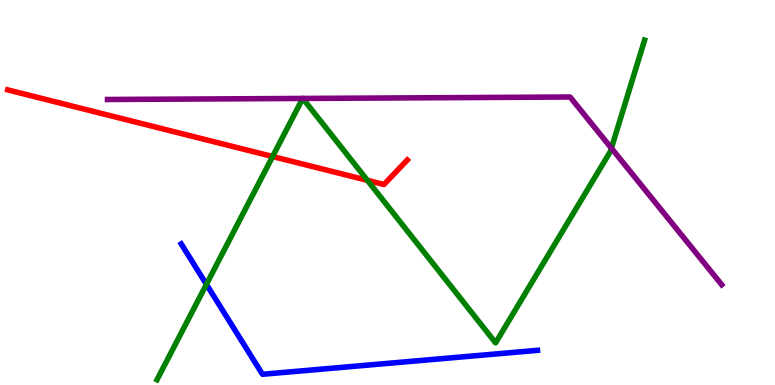[{'lines': ['blue', 'red'], 'intersections': []}, {'lines': ['green', 'red'], 'intersections': [{'x': 3.52, 'y': 5.93}, {'x': 4.74, 'y': 5.32}]}, {'lines': ['purple', 'red'], 'intersections': []}, {'lines': ['blue', 'green'], 'intersections': [{'x': 2.66, 'y': 2.61}]}, {'lines': ['blue', 'purple'], 'intersections': []}, {'lines': ['green', 'purple'], 'intersections': [{'x': 3.91, 'y': 7.44}, {'x': 3.91, 'y': 7.44}, {'x': 7.89, 'y': 6.15}]}]